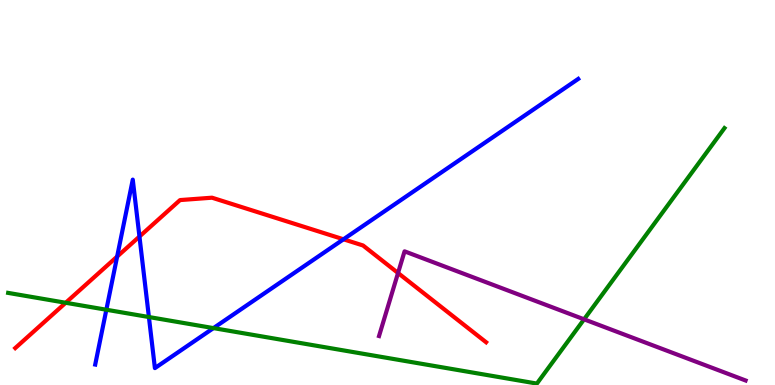[{'lines': ['blue', 'red'], 'intersections': [{'x': 1.51, 'y': 3.34}, {'x': 1.8, 'y': 3.86}, {'x': 4.43, 'y': 3.78}]}, {'lines': ['green', 'red'], 'intersections': [{'x': 0.848, 'y': 2.14}]}, {'lines': ['purple', 'red'], 'intersections': [{'x': 5.14, 'y': 2.91}]}, {'lines': ['blue', 'green'], 'intersections': [{'x': 1.37, 'y': 1.95}, {'x': 1.92, 'y': 1.77}, {'x': 2.75, 'y': 1.48}]}, {'lines': ['blue', 'purple'], 'intersections': []}, {'lines': ['green', 'purple'], 'intersections': [{'x': 7.54, 'y': 1.71}]}]